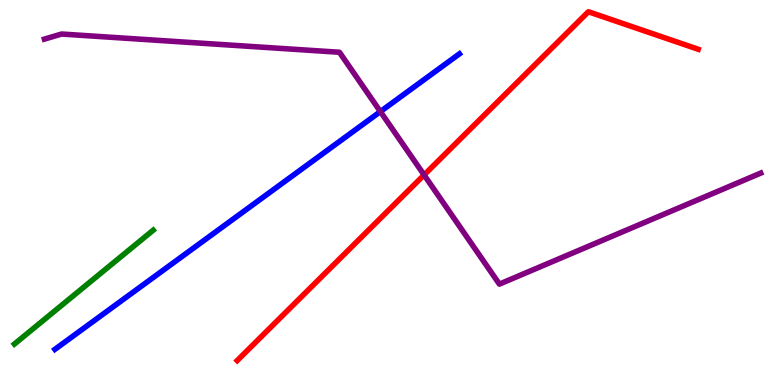[{'lines': ['blue', 'red'], 'intersections': []}, {'lines': ['green', 'red'], 'intersections': []}, {'lines': ['purple', 'red'], 'intersections': [{'x': 5.47, 'y': 5.46}]}, {'lines': ['blue', 'green'], 'intersections': []}, {'lines': ['blue', 'purple'], 'intersections': [{'x': 4.91, 'y': 7.1}]}, {'lines': ['green', 'purple'], 'intersections': []}]